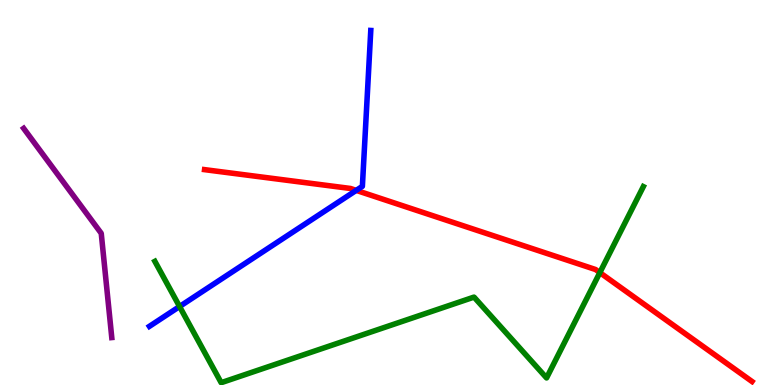[{'lines': ['blue', 'red'], 'intersections': [{'x': 4.6, 'y': 5.06}]}, {'lines': ['green', 'red'], 'intersections': [{'x': 7.74, 'y': 2.92}]}, {'lines': ['purple', 'red'], 'intersections': []}, {'lines': ['blue', 'green'], 'intersections': [{'x': 2.32, 'y': 2.04}]}, {'lines': ['blue', 'purple'], 'intersections': []}, {'lines': ['green', 'purple'], 'intersections': []}]